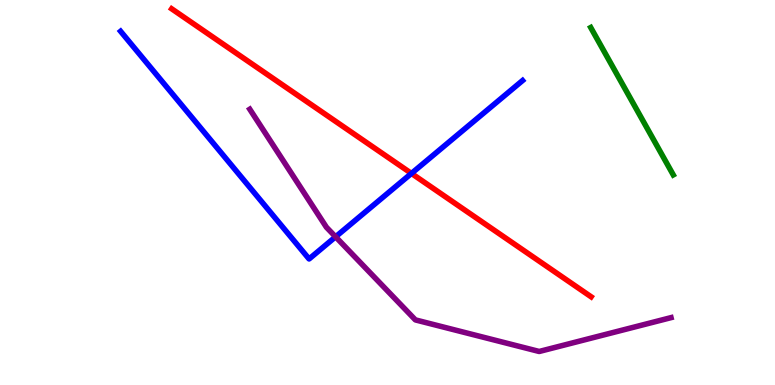[{'lines': ['blue', 'red'], 'intersections': [{'x': 5.31, 'y': 5.5}]}, {'lines': ['green', 'red'], 'intersections': []}, {'lines': ['purple', 'red'], 'intersections': []}, {'lines': ['blue', 'green'], 'intersections': []}, {'lines': ['blue', 'purple'], 'intersections': [{'x': 4.33, 'y': 3.85}]}, {'lines': ['green', 'purple'], 'intersections': []}]